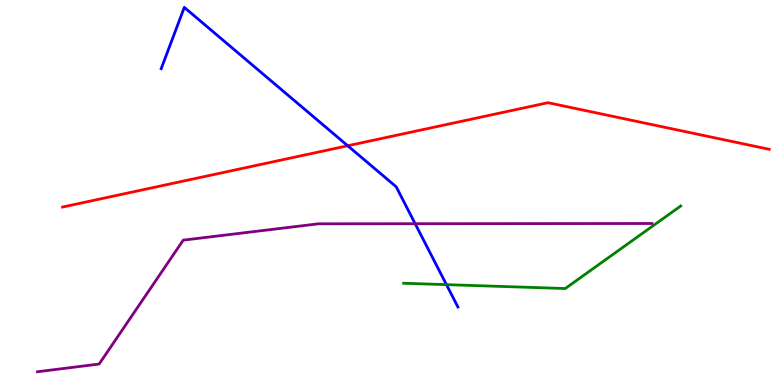[{'lines': ['blue', 'red'], 'intersections': [{'x': 4.49, 'y': 6.21}]}, {'lines': ['green', 'red'], 'intersections': []}, {'lines': ['purple', 'red'], 'intersections': []}, {'lines': ['blue', 'green'], 'intersections': [{'x': 5.76, 'y': 2.61}]}, {'lines': ['blue', 'purple'], 'intersections': [{'x': 5.36, 'y': 4.19}]}, {'lines': ['green', 'purple'], 'intersections': []}]